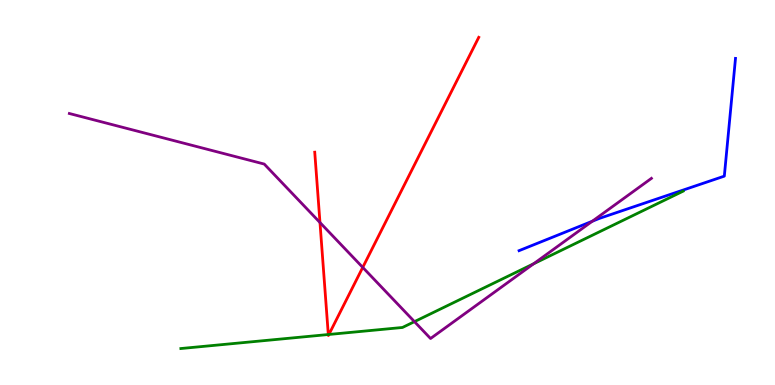[{'lines': ['blue', 'red'], 'intersections': []}, {'lines': ['green', 'red'], 'intersections': [{'x': 4.24, 'y': 1.31}, {'x': 4.24, 'y': 1.31}]}, {'lines': ['purple', 'red'], 'intersections': [{'x': 4.13, 'y': 4.22}, {'x': 4.68, 'y': 3.05}]}, {'lines': ['blue', 'green'], 'intersections': []}, {'lines': ['blue', 'purple'], 'intersections': [{'x': 7.64, 'y': 4.25}]}, {'lines': ['green', 'purple'], 'intersections': [{'x': 5.35, 'y': 1.65}, {'x': 6.89, 'y': 3.15}]}]